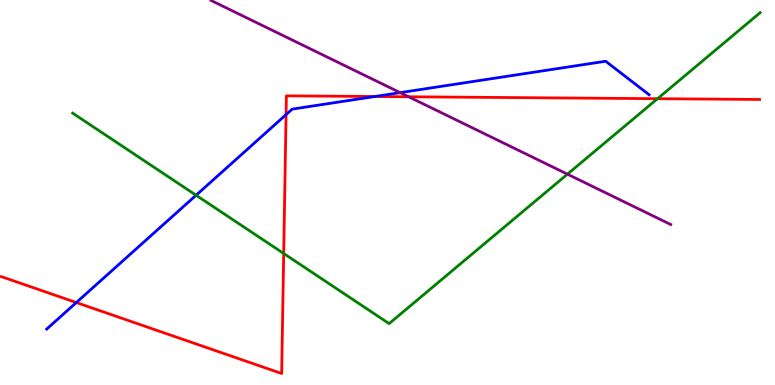[{'lines': ['blue', 'red'], 'intersections': [{'x': 0.985, 'y': 2.14}, {'x': 3.69, 'y': 7.02}, {'x': 4.84, 'y': 7.49}]}, {'lines': ['green', 'red'], 'intersections': [{'x': 3.66, 'y': 3.42}, {'x': 8.48, 'y': 7.44}]}, {'lines': ['purple', 'red'], 'intersections': [{'x': 5.27, 'y': 7.49}]}, {'lines': ['blue', 'green'], 'intersections': [{'x': 2.53, 'y': 4.93}]}, {'lines': ['blue', 'purple'], 'intersections': [{'x': 5.16, 'y': 7.59}]}, {'lines': ['green', 'purple'], 'intersections': [{'x': 7.32, 'y': 5.48}]}]